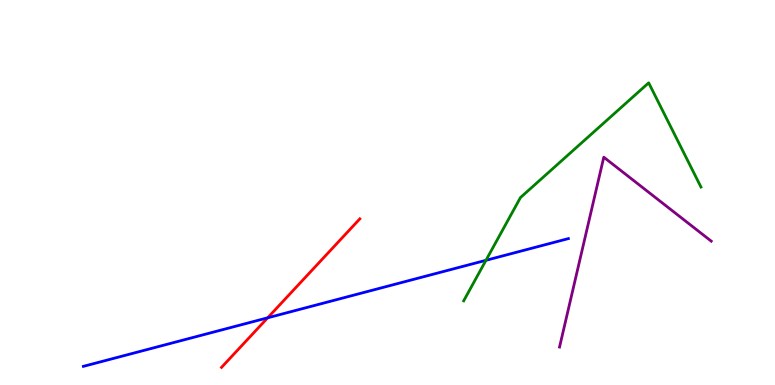[{'lines': ['blue', 'red'], 'intersections': [{'x': 3.45, 'y': 1.75}]}, {'lines': ['green', 'red'], 'intersections': []}, {'lines': ['purple', 'red'], 'intersections': []}, {'lines': ['blue', 'green'], 'intersections': [{'x': 6.27, 'y': 3.24}]}, {'lines': ['blue', 'purple'], 'intersections': []}, {'lines': ['green', 'purple'], 'intersections': []}]